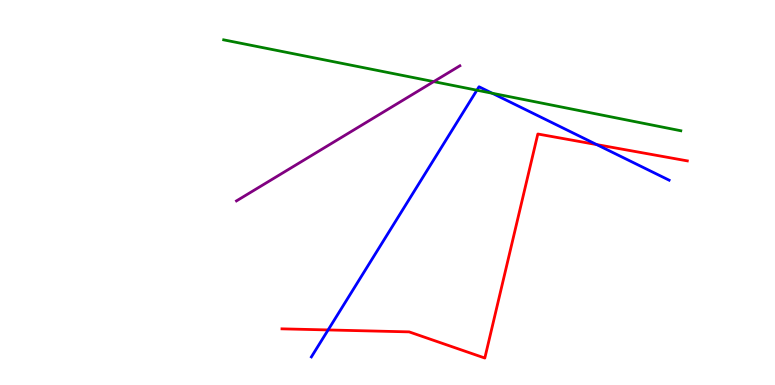[{'lines': ['blue', 'red'], 'intersections': [{'x': 4.23, 'y': 1.43}, {'x': 7.7, 'y': 6.24}]}, {'lines': ['green', 'red'], 'intersections': []}, {'lines': ['purple', 'red'], 'intersections': []}, {'lines': ['blue', 'green'], 'intersections': [{'x': 6.15, 'y': 7.66}, {'x': 6.35, 'y': 7.58}]}, {'lines': ['blue', 'purple'], 'intersections': []}, {'lines': ['green', 'purple'], 'intersections': [{'x': 5.6, 'y': 7.88}]}]